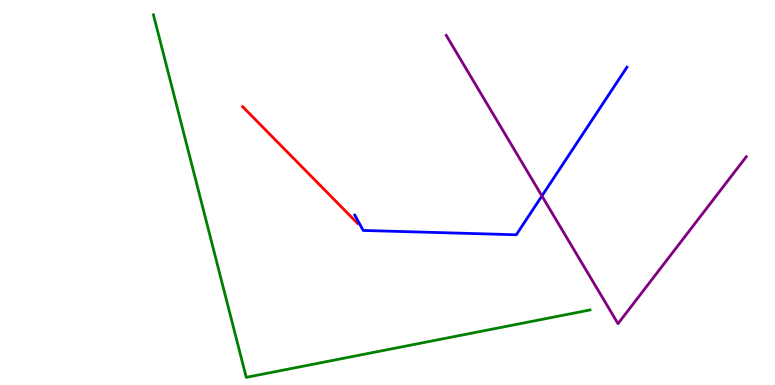[{'lines': ['blue', 'red'], 'intersections': []}, {'lines': ['green', 'red'], 'intersections': []}, {'lines': ['purple', 'red'], 'intersections': []}, {'lines': ['blue', 'green'], 'intersections': []}, {'lines': ['blue', 'purple'], 'intersections': [{'x': 6.99, 'y': 4.91}]}, {'lines': ['green', 'purple'], 'intersections': []}]